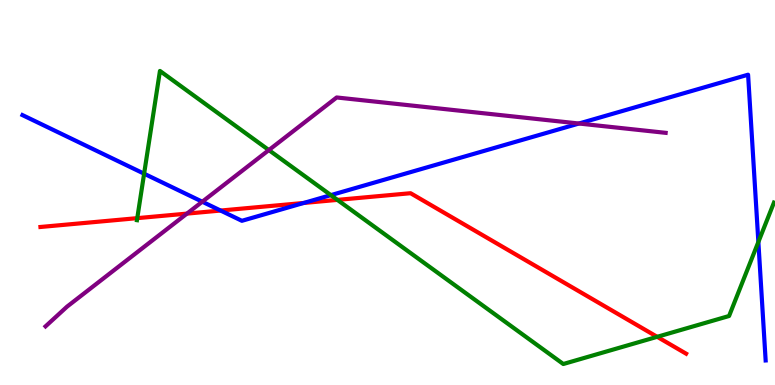[{'lines': ['blue', 'red'], 'intersections': [{'x': 2.85, 'y': 4.53}, {'x': 3.92, 'y': 4.73}]}, {'lines': ['green', 'red'], 'intersections': [{'x': 1.77, 'y': 4.33}, {'x': 4.35, 'y': 4.81}, {'x': 8.48, 'y': 1.25}]}, {'lines': ['purple', 'red'], 'intersections': [{'x': 2.41, 'y': 4.45}]}, {'lines': ['blue', 'green'], 'intersections': [{'x': 1.86, 'y': 5.49}, {'x': 4.27, 'y': 4.93}, {'x': 9.79, 'y': 3.71}]}, {'lines': ['blue', 'purple'], 'intersections': [{'x': 2.61, 'y': 4.76}, {'x': 7.47, 'y': 6.79}]}, {'lines': ['green', 'purple'], 'intersections': [{'x': 3.47, 'y': 6.1}]}]